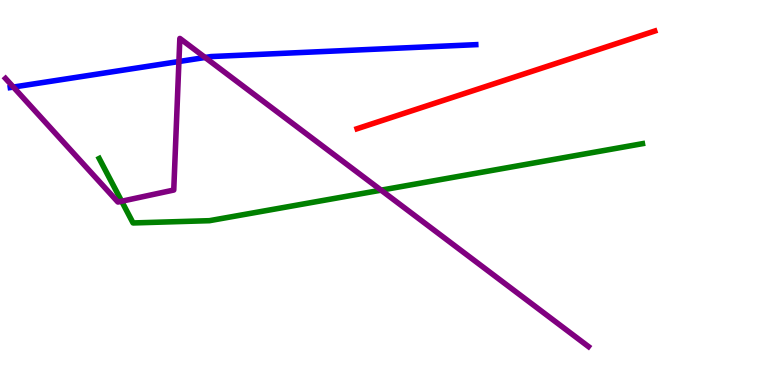[{'lines': ['blue', 'red'], 'intersections': []}, {'lines': ['green', 'red'], 'intersections': []}, {'lines': ['purple', 'red'], 'intersections': []}, {'lines': ['blue', 'green'], 'intersections': []}, {'lines': ['blue', 'purple'], 'intersections': [{'x': 0.172, 'y': 7.74}, {'x': 2.31, 'y': 8.4}, {'x': 2.65, 'y': 8.51}]}, {'lines': ['green', 'purple'], 'intersections': [{'x': 1.57, 'y': 4.77}, {'x': 4.92, 'y': 5.06}]}]